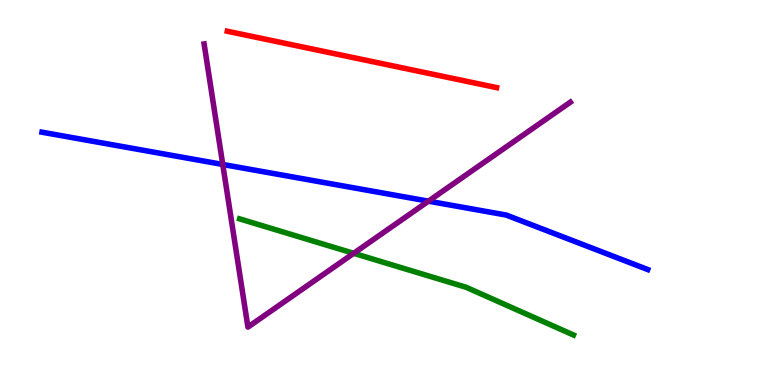[{'lines': ['blue', 'red'], 'intersections': []}, {'lines': ['green', 'red'], 'intersections': []}, {'lines': ['purple', 'red'], 'intersections': []}, {'lines': ['blue', 'green'], 'intersections': []}, {'lines': ['blue', 'purple'], 'intersections': [{'x': 2.87, 'y': 5.73}, {'x': 5.53, 'y': 4.77}]}, {'lines': ['green', 'purple'], 'intersections': [{'x': 4.56, 'y': 3.42}]}]